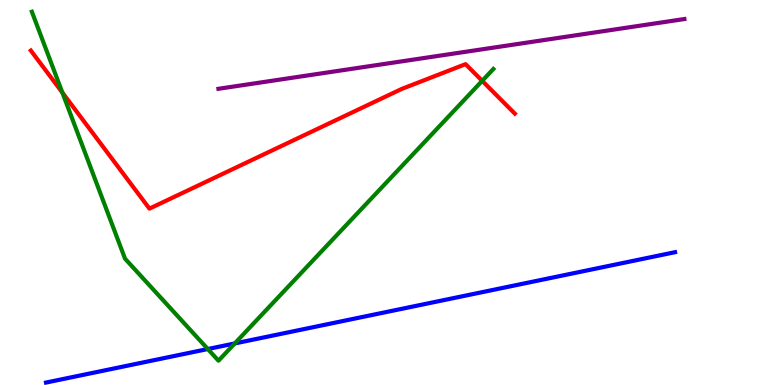[{'lines': ['blue', 'red'], 'intersections': []}, {'lines': ['green', 'red'], 'intersections': [{'x': 0.805, 'y': 7.6}, {'x': 6.22, 'y': 7.9}]}, {'lines': ['purple', 'red'], 'intersections': []}, {'lines': ['blue', 'green'], 'intersections': [{'x': 2.68, 'y': 0.934}, {'x': 3.03, 'y': 1.08}]}, {'lines': ['blue', 'purple'], 'intersections': []}, {'lines': ['green', 'purple'], 'intersections': []}]